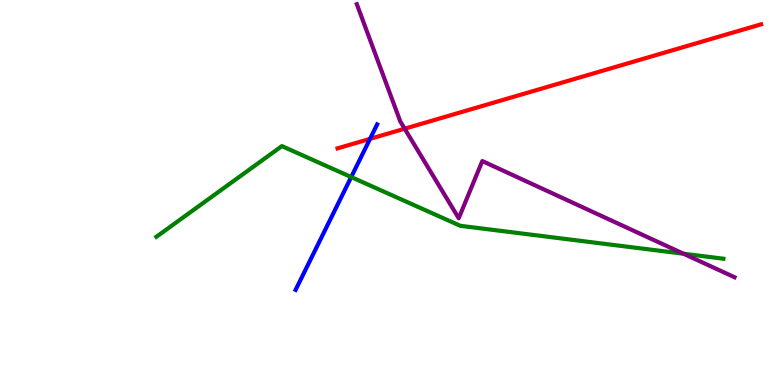[{'lines': ['blue', 'red'], 'intersections': [{'x': 4.77, 'y': 6.39}]}, {'lines': ['green', 'red'], 'intersections': []}, {'lines': ['purple', 'red'], 'intersections': [{'x': 5.22, 'y': 6.66}]}, {'lines': ['blue', 'green'], 'intersections': [{'x': 4.53, 'y': 5.4}]}, {'lines': ['blue', 'purple'], 'intersections': []}, {'lines': ['green', 'purple'], 'intersections': [{'x': 8.82, 'y': 3.41}]}]